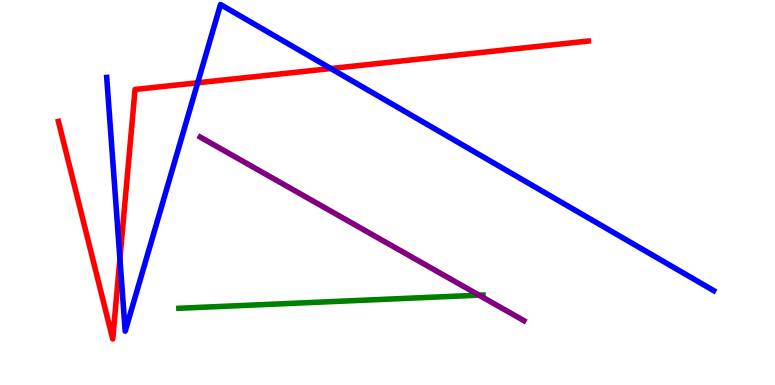[{'lines': ['blue', 'red'], 'intersections': [{'x': 1.55, 'y': 3.28}, {'x': 2.55, 'y': 7.85}, {'x': 4.27, 'y': 8.22}]}, {'lines': ['green', 'red'], 'intersections': []}, {'lines': ['purple', 'red'], 'intersections': []}, {'lines': ['blue', 'green'], 'intersections': []}, {'lines': ['blue', 'purple'], 'intersections': []}, {'lines': ['green', 'purple'], 'intersections': [{'x': 6.18, 'y': 2.33}]}]